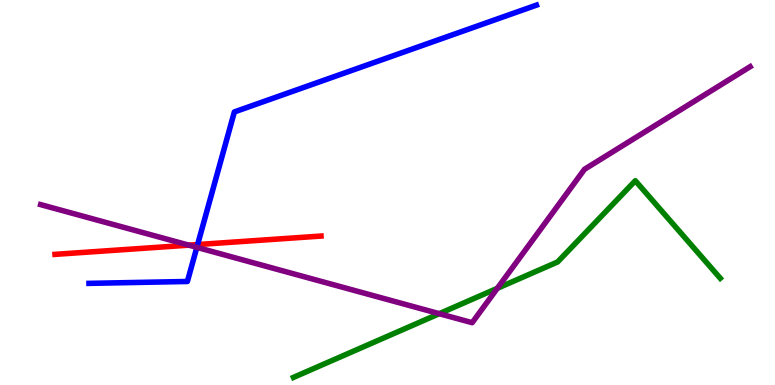[{'lines': ['blue', 'red'], 'intersections': [{'x': 2.55, 'y': 3.65}]}, {'lines': ['green', 'red'], 'intersections': []}, {'lines': ['purple', 'red'], 'intersections': [{'x': 2.44, 'y': 3.63}]}, {'lines': ['blue', 'green'], 'intersections': []}, {'lines': ['blue', 'purple'], 'intersections': [{'x': 2.54, 'y': 3.58}]}, {'lines': ['green', 'purple'], 'intersections': [{'x': 5.67, 'y': 1.85}, {'x': 6.42, 'y': 2.51}]}]